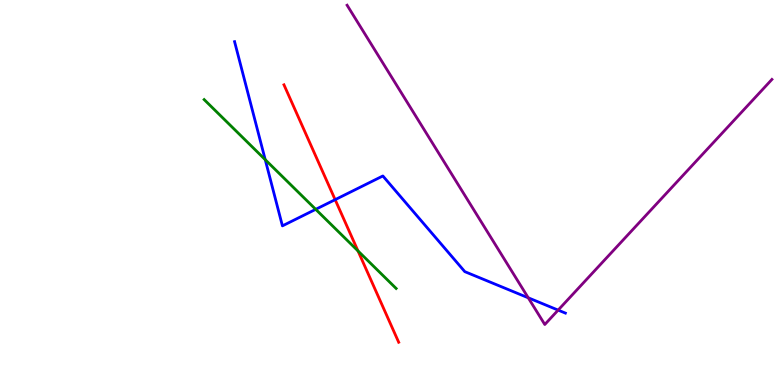[{'lines': ['blue', 'red'], 'intersections': [{'x': 4.32, 'y': 4.81}]}, {'lines': ['green', 'red'], 'intersections': [{'x': 4.62, 'y': 3.48}]}, {'lines': ['purple', 'red'], 'intersections': []}, {'lines': ['blue', 'green'], 'intersections': [{'x': 3.42, 'y': 5.85}, {'x': 4.07, 'y': 4.56}]}, {'lines': ['blue', 'purple'], 'intersections': [{'x': 6.82, 'y': 2.27}, {'x': 7.2, 'y': 1.95}]}, {'lines': ['green', 'purple'], 'intersections': []}]